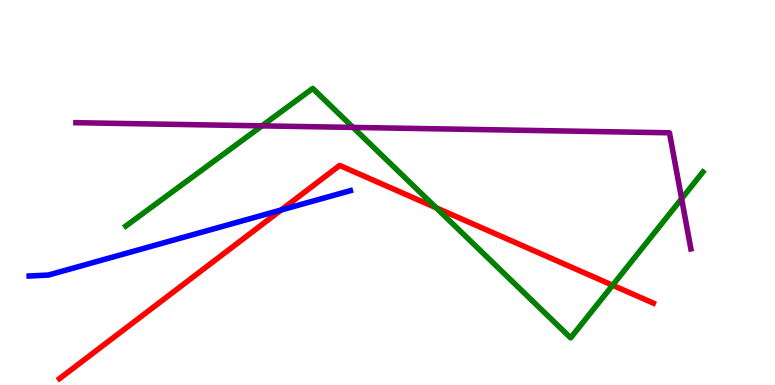[{'lines': ['blue', 'red'], 'intersections': [{'x': 3.63, 'y': 4.54}]}, {'lines': ['green', 'red'], 'intersections': [{'x': 5.63, 'y': 4.6}, {'x': 7.9, 'y': 2.59}]}, {'lines': ['purple', 'red'], 'intersections': []}, {'lines': ['blue', 'green'], 'intersections': []}, {'lines': ['blue', 'purple'], 'intersections': []}, {'lines': ['green', 'purple'], 'intersections': [{'x': 3.38, 'y': 6.73}, {'x': 4.56, 'y': 6.69}, {'x': 8.8, 'y': 4.84}]}]